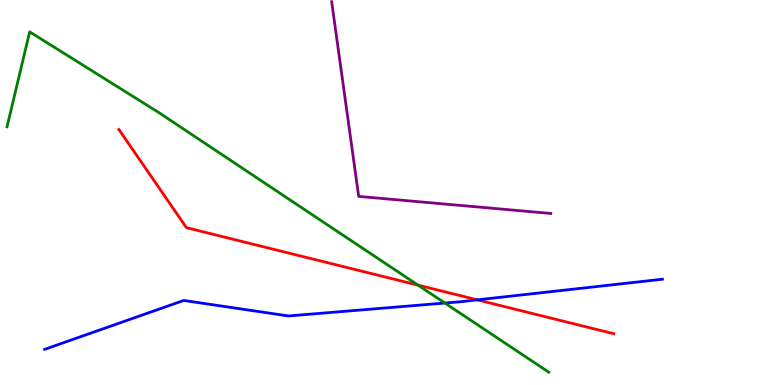[{'lines': ['blue', 'red'], 'intersections': [{'x': 6.16, 'y': 2.21}]}, {'lines': ['green', 'red'], 'intersections': [{'x': 5.39, 'y': 2.59}]}, {'lines': ['purple', 'red'], 'intersections': []}, {'lines': ['blue', 'green'], 'intersections': [{'x': 5.74, 'y': 2.13}]}, {'lines': ['blue', 'purple'], 'intersections': []}, {'lines': ['green', 'purple'], 'intersections': []}]